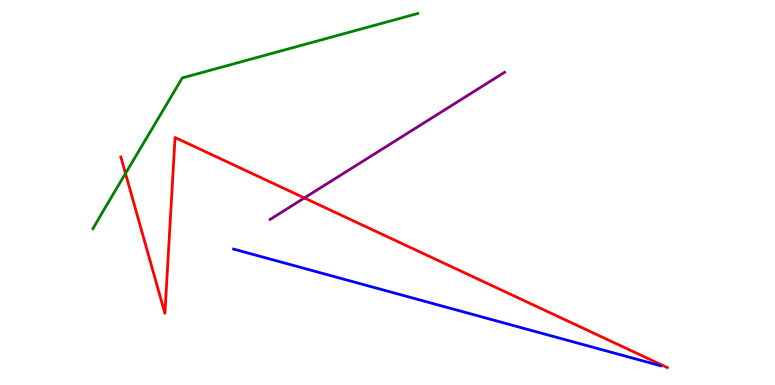[{'lines': ['blue', 'red'], 'intersections': []}, {'lines': ['green', 'red'], 'intersections': [{'x': 1.62, 'y': 5.49}]}, {'lines': ['purple', 'red'], 'intersections': [{'x': 3.93, 'y': 4.86}]}, {'lines': ['blue', 'green'], 'intersections': []}, {'lines': ['blue', 'purple'], 'intersections': []}, {'lines': ['green', 'purple'], 'intersections': []}]